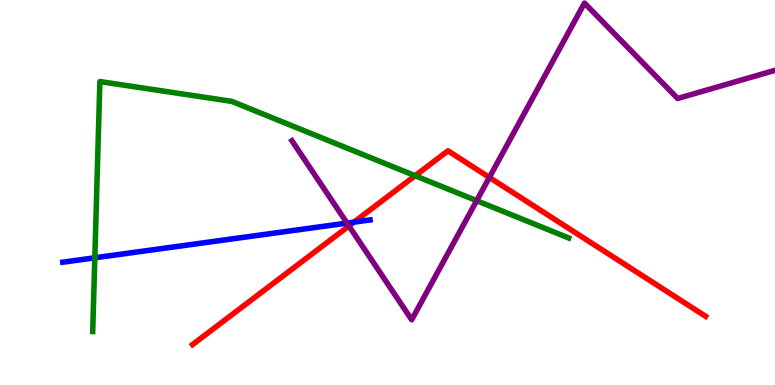[{'lines': ['blue', 'red'], 'intersections': [{'x': 4.57, 'y': 4.23}]}, {'lines': ['green', 'red'], 'intersections': [{'x': 5.36, 'y': 5.44}]}, {'lines': ['purple', 'red'], 'intersections': [{'x': 4.5, 'y': 4.13}, {'x': 6.31, 'y': 5.39}]}, {'lines': ['blue', 'green'], 'intersections': [{'x': 1.22, 'y': 3.3}]}, {'lines': ['blue', 'purple'], 'intersections': [{'x': 4.48, 'y': 4.21}]}, {'lines': ['green', 'purple'], 'intersections': [{'x': 6.15, 'y': 4.79}]}]